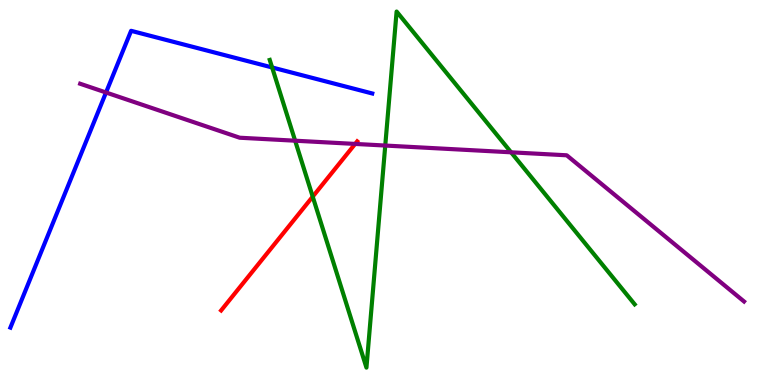[{'lines': ['blue', 'red'], 'intersections': []}, {'lines': ['green', 'red'], 'intersections': [{'x': 4.04, 'y': 4.89}]}, {'lines': ['purple', 'red'], 'intersections': [{'x': 4.58, 'y': 6.26}]}, {'lines': ['blue', 'green'], 'intersections': [{'x': 3.51, 'y': 8.25}]}, {'lines': ['blue', 'purple'], 'intersections': [{'x': 1.37, 'y': 7.6}]}, {'lines': ['green', 'purple'], 'intersections': [{'x': 3.81, 'y': 6.35}, {'x': 4.97, 'y': 6.22}, {'x': 6.59, 'y': 6.04}]}]